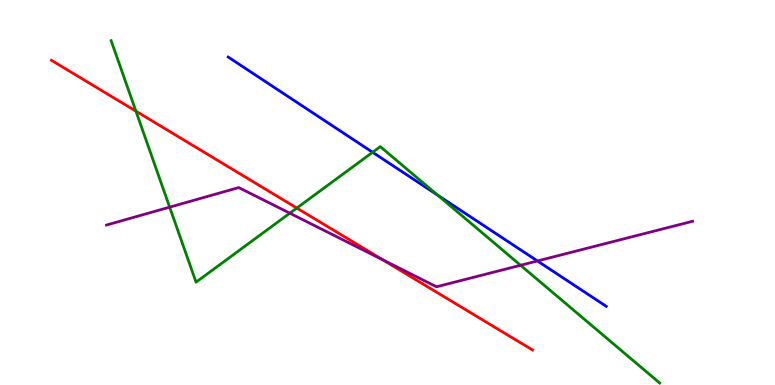[{'lines': ['blue', 'red'], 'intersections': []}, {'lines': ['green', 'red'], 'intersections': [{'x': 1.75, 'y': 7.11}, {'x': 3.83, 'y': 4.6}]}, {'lines': ['purple', 'red'], 'intersections': [{'x': 4.94, 'y': 3.25}]}, {'lines': ['blue', 'green'], 'intersections': [{'x': 4.81, 'y': 6.04}, {'x': 5.65, 'y': 4.93}]}, {'lines': ['blue', 'purple'], 'intersections': [{'x': 6.93, 'y': 3.22}]}, {'lines': ['green', 'purple'], 'intersections': [{'x': 2.19, 'y': 4.62}, {'x': 3.74, 'y': 4.46}, {'x': 6.72, 'y': 3.11}]}]